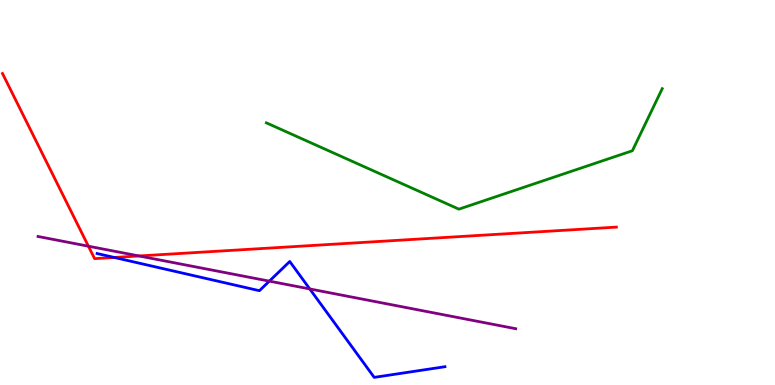[{'lines': ['blue', 'red'], 'intersections': [{'x': 1.47, 'y': 3.31}]}, {'lines': ['green', 'red'], 'intersections': []}, {'lines': ['purple', 'red'], 'intersections': [{'x': 1.14, 'y': 3.61}, {'x': 1.79, 'y': 3.35}]}, {'lines': ['blue', 'green'], 'intersections': []}, {'lines': ['blue', 'purple'], 'intersections': [{'x': 3.48, 'y': 2.7}, {'x': 4.0, 'y': 2.5}]}, {'lines': ['green', 'purple'], 'intersections': []}]